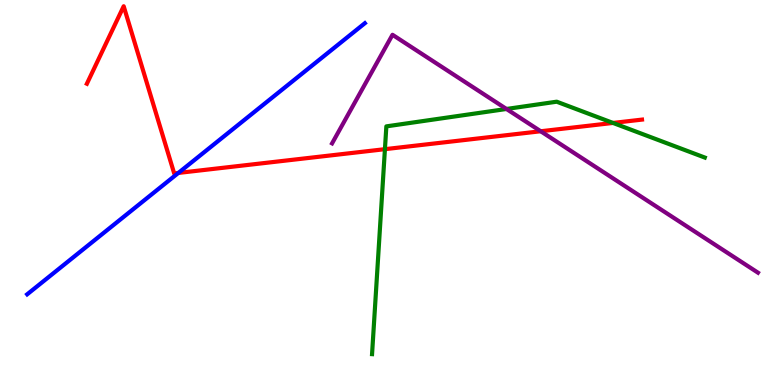[{'lines': ['blue', 'red'], 'intersections': [{'x': 2.3, 'y': 5.51}]}, {'lines': ['green', 'red'], 'intersections': [{'x': 4.97, 'y': 6.13}, {'x': 7.91, 'y': 6.81}]}, {'lines': ['purple', 'red'], 'intersections': [{'x': 6.98, 'y': 6.59}]}, {'lines': ['blue', 'green'], 'intersections': []}, {'lines': ['blue', 'purple'], 'intersections': []}, {'lines': ['green', 'purple'], 'intersections': [{'x': 6.54, 'y': 7.17}]}]